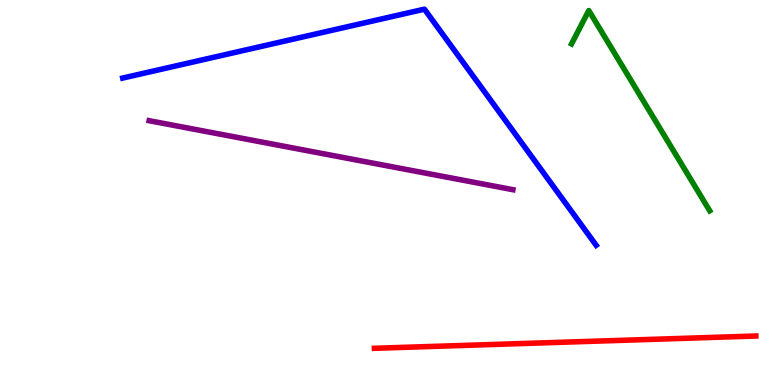[{'lines': ['blue', 'red'], 'intersections': []}, {'lines': ['green', 'red'], 'intersections': []}, {'lines': ['purple', 'red'], 'intersections': []}, {'lines': ['blue', 'green'], 'intersections': []}, {'lines': ['blue', 'purple'], 'intersections': []}, {'lines': ['green', 'purple'], 'intersections': []}]